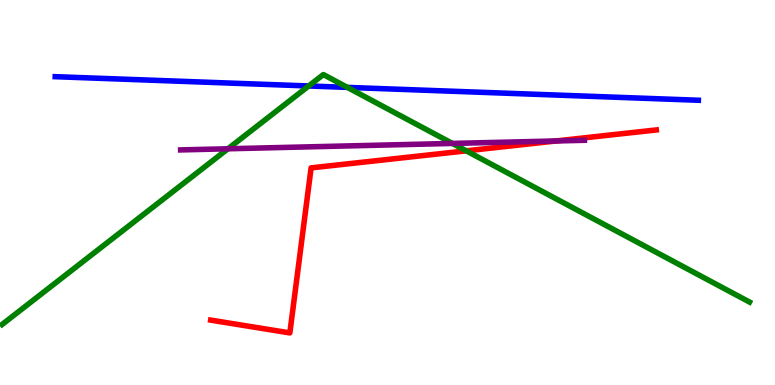[{'lines': ['blue', 'red'], 'intersections': []}, {'lines': ['green', 'red'], 'intersections': [{'x': 6.02, 'y': 6.08}]}, {'lines': ['purple', 'red'], 'intersections': [{'x': 7.18, 'y': 6.34}]}, {'lines': ['blue', 'green'], 'intersections': [{'x': 3.98, 'y': 7.77}, {'x': 4.48, 'y': 7.73}]}, {'lines': ['blue', 'purple'], 'intersections': []}, {'lines': ['green', 'purple'], 'intersections': [{'x': 2.94, 'y': 6.14}, {'x': 5.84, 'y': 6.27}]}]